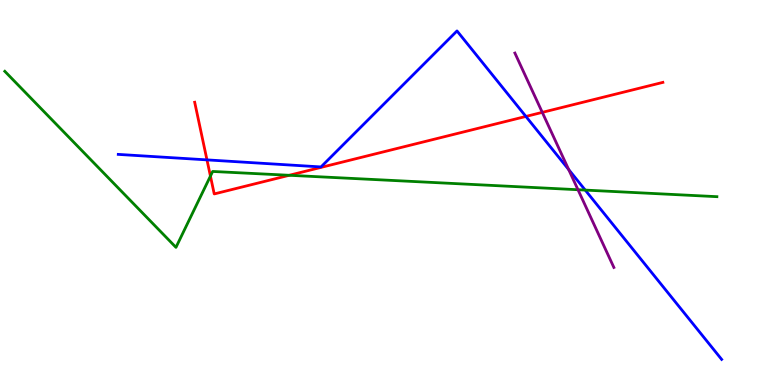[{'lines': ['blue', 'red'], 'intersections': [{'x': 2.67, 'y': 5.85}, {'x': 6.79, 'y': 6.98}]}, {'lines': ['green', 'red'], 'intersections': [{'x': 2.72, 'y': 5.43}, {'x': 3.73, 'y': 5.45}]}, {'lines': ['purple', 'red'], 'intersections': [{'x': 7.0, 'y': 7.08}]}, {'lines': ['blue', 'green'], 'intersections': [{'x': 7.55, 'y': 5.06}]}, {'lines': ['blue', 'purple'], 'intersections': [{'x': 7.34, 'y': 5.6}]}, {'lines': ['green', 'purple'], 'intersections': [{'x': 7.46, 'y': 5.07}]}]